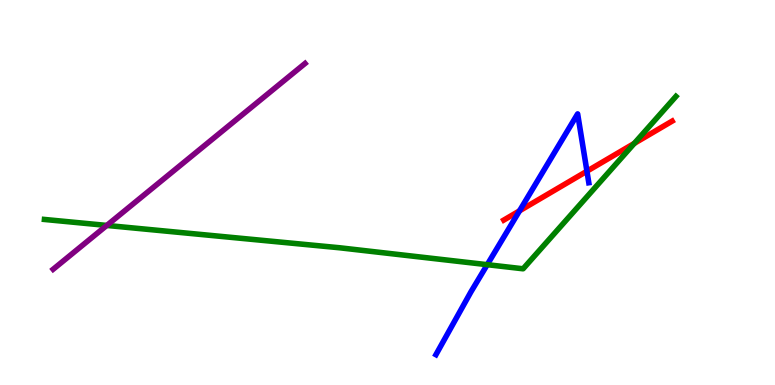[{'lines': ['blue', 'red'], 'intersections': [{'x': 6.7, 'y': 4.52}, {'x': 7.57, 'y': 5.55}]}, {'lines': ['green', 'red'], 'intersections': [{'x': 8.18, 'y': 6.28}]}, {'lines': ['purple', 'red'], 'intersections': []}, {'lines': ['blue', 'green'], 'intersections': [{'x': 6.29, 'y': 3.13}]}, {'lines': ['blue', 'purple'], 'intersections': []}, {'lines': ['green', 'purple'], 'intersections': [{'x': 1.38, 'y': 4.14}]}]